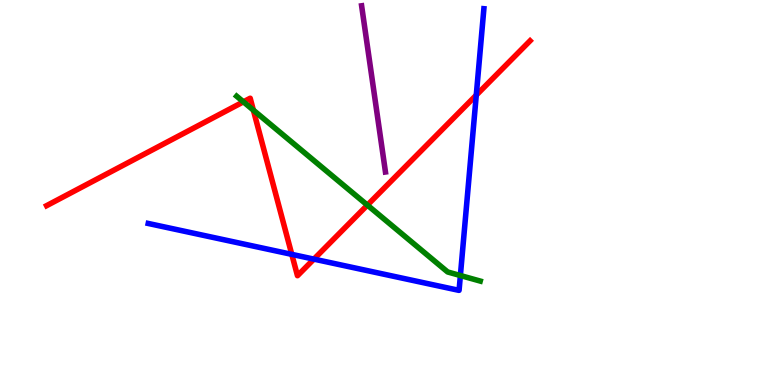[{'lines': ['blue', 'red'], 'intersections': [{'x': 3.76, 'y': 3.39}, {'x': 4.05, 'y': 3.27}, {'x': 6.15, 'y': 7.53}]}, {'lines': ['green', 'red'], 'intersections': [{'x': 3.14, 'y': 7.36}, {'x': 3.27, 'y': 7.14}, {'x': 4.74, 'y': 4.67}]}, {'lines': ['purple', 'red'], 'intersections': []}, {'lines': ['blue', 'green'], 'intersections': [{'x': 5.94, 'y': 2.84}]}, {'lines': ['blue', 'purple'], 'intersections': []}, {'lines': ['green', 'purple'], 'intersections': []}]